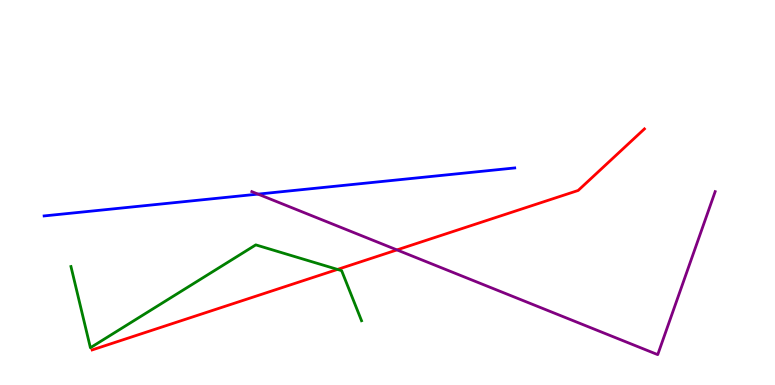[{'lines': ['blue', 'red'], 'intersections': []}, {'lines': ['green', 'red'], 'intersections': [{'x': 4.35, 'y': 3.0}]}, {'lines': ['purple', 'red'], 'intersections': [{'x': 5.12, 'y': 3.51}]}, {'lines': ['blue', 'green'], 'intersections': []}, {'lines': ['blue', 'purple'], 'intersections': [{'x': 3.33, 'y': 4.96}]}, {'lines': ['green', 'purple'], 'intersections': []}]